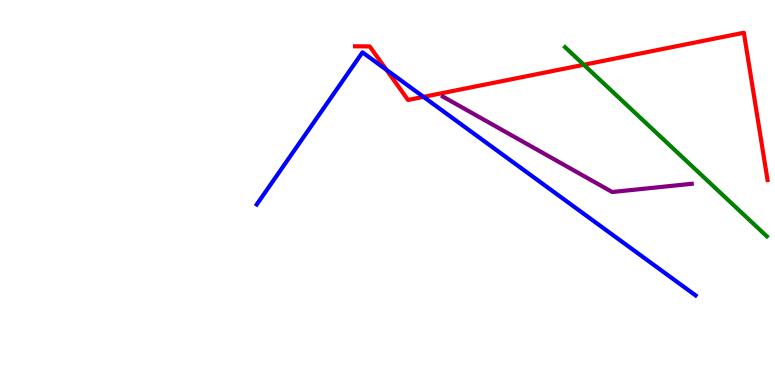[{'lines': ['blue', 'red'], 'intersections': [{'x': 4.99, 'y': 8.19}, {'x': 5.46, 'y': 7.48}]}, {'lines': ['green', 'red'], 'intersections': [{'x': 7.53, 'y': 8.32}]}, {'lines': ['purple', 'red'], 'intersections': []}, {'lines': ['blue', 'green'], 'intersections': []}, {'lines': ['blue', 'purple'], 'intersections': []}, {'lines': ['green', 'purple'], 'intersections': []}]